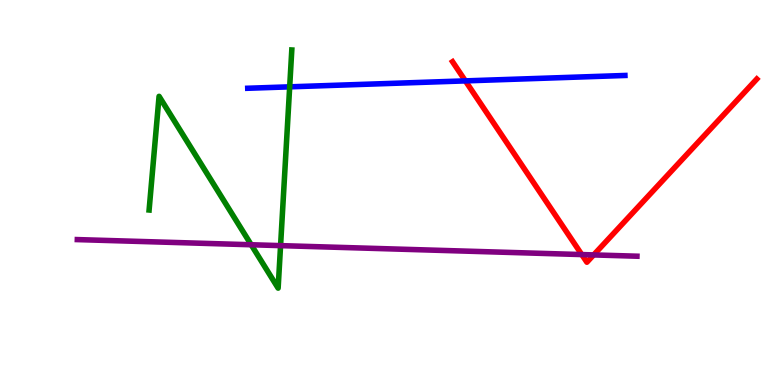[{'lines': ['blue', 'red'], 'intersections': [{'x': 6.0, 'y': 7.9}]}, {'lines': ['green', 'red'], 'intersections': []}, {'lines': ['purple', 'red'], 'intersections': [{'x': 7.51, 'y': 3.39}, {'x': 7.66, 'y': 3.38}]}, {'lines': ['blue', 'green'], 'intersections': [{'x': 3.74, 'y': 7.74}]}, {'lines': ['blue', 'purple'], 'intersections': []}, {'lines': ['green', 'purple'], 'intersections': [{'x': 3.24, 'y': 3.64}, {'x': 3.62, 'y': 3.62}]}]